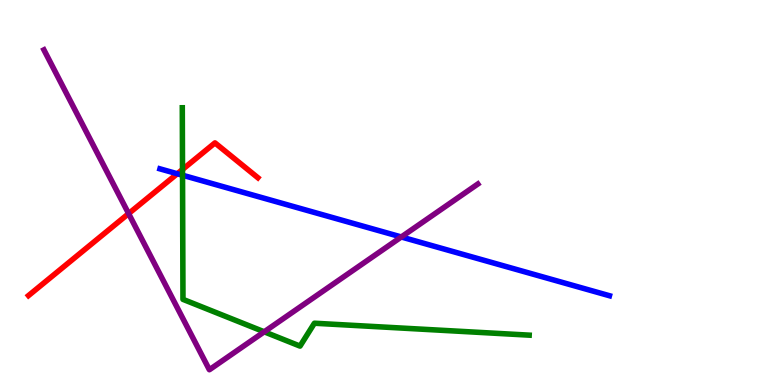[{'lines': ['blue', 'red'], 'intersections': [{'x': 2.29, 'y': 5.49}]}, {'lines': ['green', 'red'], 'intersections': [{'x': 2.35, 'y': 5.6}]}, {'lines': ['purple', 'red'], 'intersections': [{'x': 1.66, 'y': 4.45}]}, {'lines': ['blue', 'green'], 'intersections': [{'x': 2.36, 'y': 5.45}]}, {'lines': ['blue', 'purple'], 'intersections': [{'x': 5.18, 'y': 3.84}]}, {'lines': ['green', 'purple'], 'intersections': [{'x': 3.41, 'y': 1.38}]}]